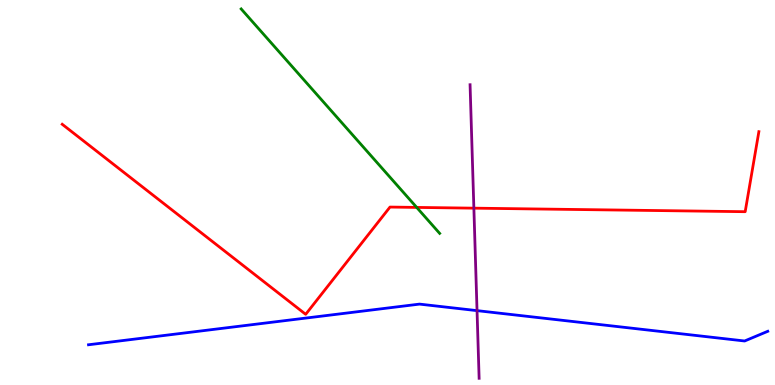[{'lines': ['blue', 'red'], 'intersections': []}, {'lines': ['green', 'red'], 'intersections': [{'x': 5.38, 'y': 4.61}]}, {'lines': ['purple', 'red'], 'intersections': [{'x': 6.11, 'y': 4.59}]}, {'lines': ['blue', 'green'], 'intersections': []}, {'lines': ['blue', 'purple'], 'intersections': [{'x': 6.16, 'y': 1.93}]}, {'lines': ['green', 'purple'], 'intersections': []}]